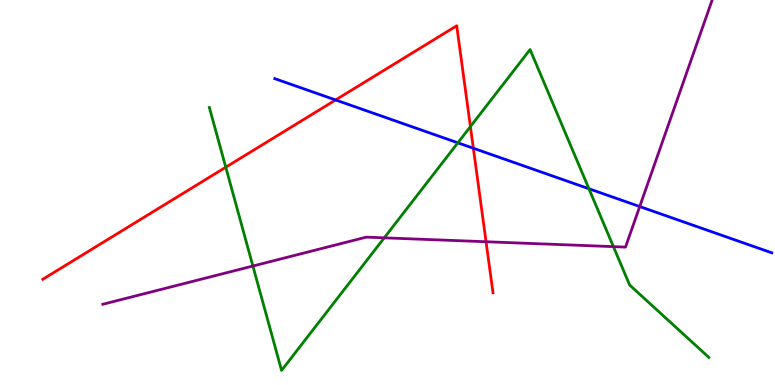[{'lines': ['blue', 'red'], 'intersections': [{'x': 4.33, 'y': 7.4}, {'x': 6.11, 'y': 6.15}]}, {'lines': ['green', 'red'], 'intersections': [{'x': 2.91, 'y': 5.66}, {'x': 6.07, 'y': 6.71}]}, {'lines': ['purple', 'red'], 'intersections': [{'x': 6.27, 'y': 3.72}]}, {'lines': ['blue', 'green'], 'intersections': [{'x': 5.91, 'y': 6.29}, {'x': 7.6, 'y': 5.1}]}, {'lines': ['blue', 'purple'], 'intersections': [{'x': 8.25, 'y': 4.64}]}, {'lines': ['green', 'purple'], 'intersections': [{'x': 3.26, 'y': 3.09}, {'x': 4.96, 'y': 3.82}, {'x': 7.92, 'y': 3.59}]}]